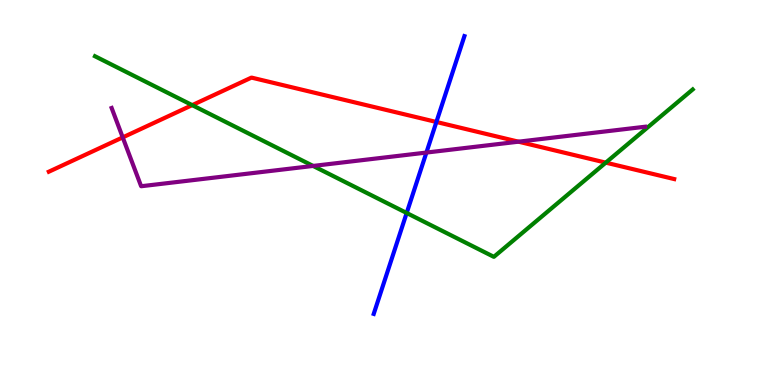[{'lines': ['blue', 'red'], 'intersections': [{'x': 5.63, 'y': 6.83}]}, {'lines': ['green', 'red'], 'intersections': [{'x': 2.48, 'y': 7.27}, {'x': 7.82, 'y': 5.78}]}, {'lines': ['purple', 'red'], 'intersections': [{'x': 1.58, 'y': 6.43}, {'x': 6.69, 'y': 6.32}]}, {'lines': ['blue', 'green'], 'intersections': [{'x': 5.25, 'y': 4.47}]}, {'lines': ['blue', 'purple'], 'intersections': [{'x': 5.5, 'y': 6.04}]}, {'lines': ['green', 'purple'], 'intersections': [{'x': 4.04, 'y': 5.69}]}]